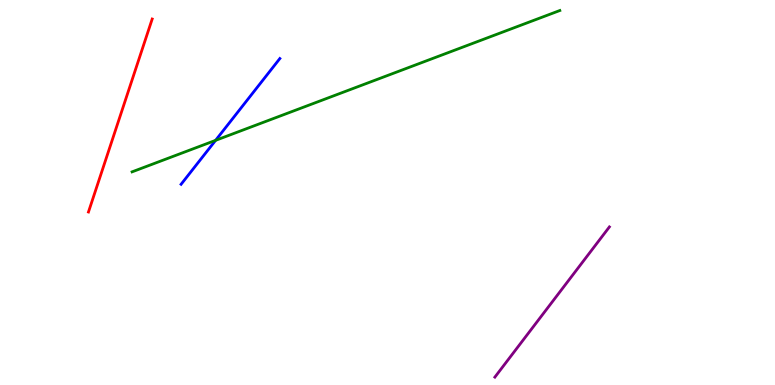[{'lines': ['blue', 'red'], 'intersections': []}, {'lines': ['green', 'red'], 'intersections': []}, {'lines': ['purple', 'red'], 'intersections': []}, {'lines': ['blue', 'green'], 'intersections': [{'x': 2.78, 'y': 6.35}]}, {'lines': ['blue', 'purple'], 'intersections': []}, {'lines': ['green', 'purple'], 'intersections': []}]